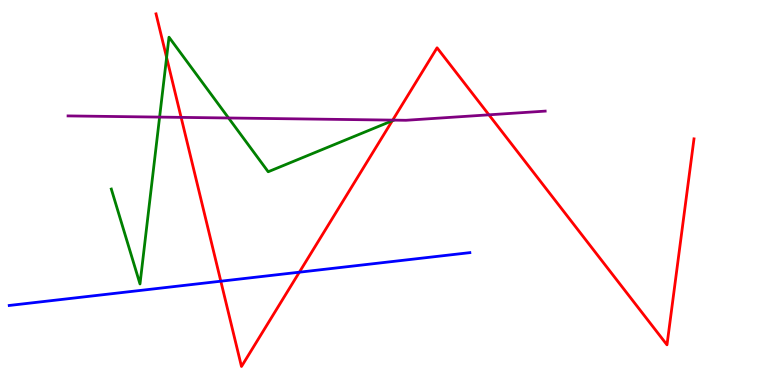[{'lines': ['blue', 'red'], 'intersections': [{'x': 2.85, 'y': 2.7}, {'x': 3.86, 'y': 2.93}]}, {'lines': ['green', 'red'], 'intersections': [{'x': 2.15, 'y': 8.51}, {'x': 5.06, 'y': 6.86}]}, {'lines': ['purple', 'red'], 'intersections': [{'x': 2.34, 'y': 6.95}, {'x': 5.07, 'y': 6.88}, {'x': 6.31, 'y': 7.02}]}, {'lines': ['blue', 'green'], 'intersections': []}, {'lines': ['blue', 'purple'], 'intersections': []}, {'lines': ['green', 'purple'], 'intersections': [{'x': 2.06, 'y': 6.96}, {'x': 2.95, 'y': 6.94}, {'x': 5.08, 'y': 6.88}]}]